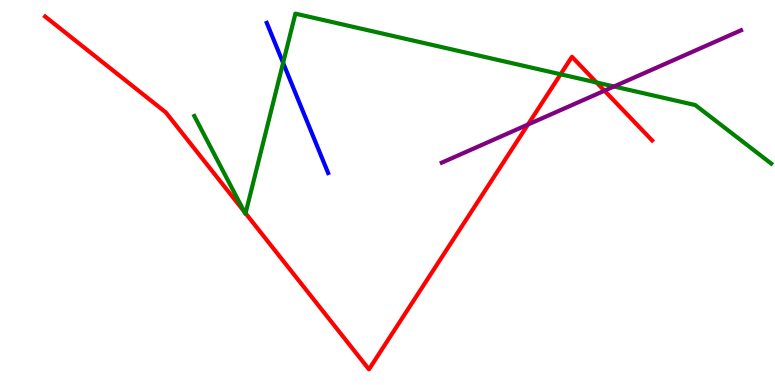[{'lines': ['blue', 'red'], 'intersections': []}, {'lines': ['green', 'red'], 'intersections': [{'x': 3.15, 'y': 4.51}, {'x': 3.17, 'y': 4.46}, {'x': 7.23, 'y': 8.07}, {'x': 7.7, 'y': 7.86}]}, {'lines': ['purple', 'red'], 'intersections': [{'x': 6.81, 'y': 6.77}, {'x': 7.8, 'y': 7.64}]}, {'lines': ['blue', 'green'], 'intersections': [{'x': 3.65, 'y': 8.37}]}, {'lines': ['blue', 'purple'], 'intersections': []}, {'lines': ['green', 'purple'], 'intersections': [{'x': 7.92, 'y': 7.75}]}]